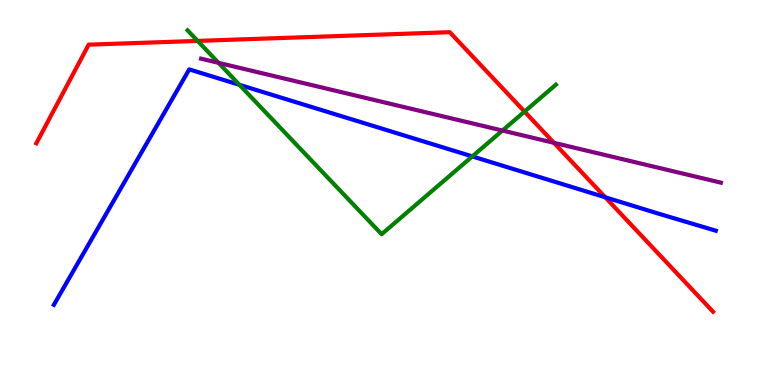[{'lines': ['blue', 'red'], 'intersections': [{'x': 7.81, 'y': 4.88}]}, {'lines': ['green', 'red'], 'intersections': [{'x': 2.55, 'y': 8.94}, {'x': 6.77, 'y': 7.1}]}, {'lines': ['purple', 'red'], 'intersections': [{'x': 7.15, 'y': 6.29}]}, {'lines': ['blue', 'green'], 'intersections': [{'x': 3.09, 'y': 7.8}, {'x': 6.09, 'y': 5.94}]}, {'lines': ['blue', 'purple'], 'intersections': []}, {'lines': ['green', 'purple'], 'intersections': [{'x': 2.82, 'y': 8.37}, {'x': 6.48, 'y': 6.61}]}]